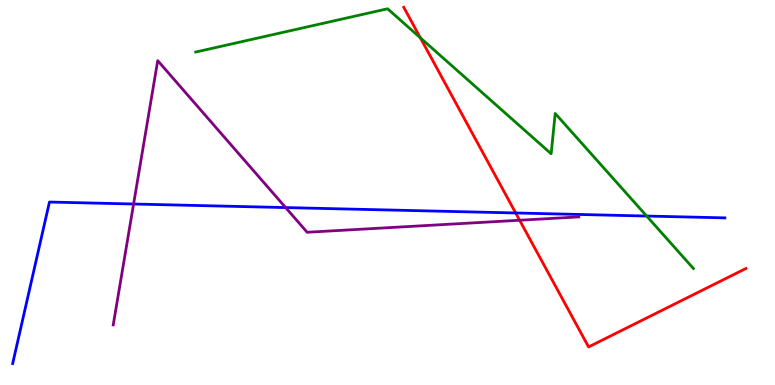[{'lines': ['blue', 'red'], 'intersections': [{'x': 6.65, 'y': 4.47}]}, {'lines': ['green', 'red'], 'intersections': [{'x': 5.42, 'y': 9.02}]}, {'lines': ['purple', 'red'], 'intersections': [{'x': 6.7, 'y': 4.28}]}, {'lines': ['blue', 'green'], 'intersections': [{'x': 8.34, 'y': 4.39}]}, {'lines': ['blue', 'purple'], 'intersections': [{'x': 1.72, 'y': 4.7}, {'x': 3.69, 'y': 4.61}]}, {'lines': ['green', 'purple'], 'intersections': []}]